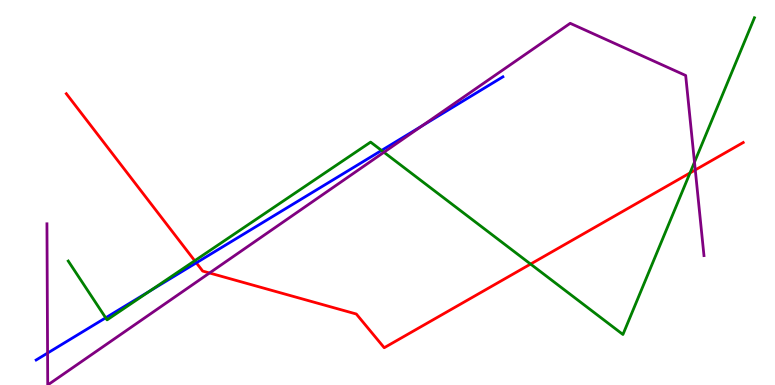[{'lines': ['blue', 'red'], 'intersections': [{'x': 2.53, 'y': 3.17}]}, {'lines': ['green', 'red'], 'intersections': [{'x': 2.51, 'y': 3.23}, {'x': 6.85, 'y': 3.14}, {'x': 8.9, 'y': 5.51}]}, {'lines': ['purple', 'red'], 'intersections': [{'x': 2.7, 'y': 2.91}, {'x': 8.97, 'y': 5.59}]}, {'lines': ['blue', 'green'], 'intersections': [{'x': 1.36, 'y': 1.75}, {'x': 1.93, 'y': 2.44}, {'x': 4.92, 'y': 6.09}]}, {'lines': ['blue', 'purple'], 'intersections': [{'x': 0.614, 'y': 0.829}, {'x': 5.45, 'y': 6.73}]}, {'lines': ['green', 'purple'], 'intersections': [{'x': 4.95, 'y': 6.05}, {'x': 8.96, 'y': 5.79}]}]